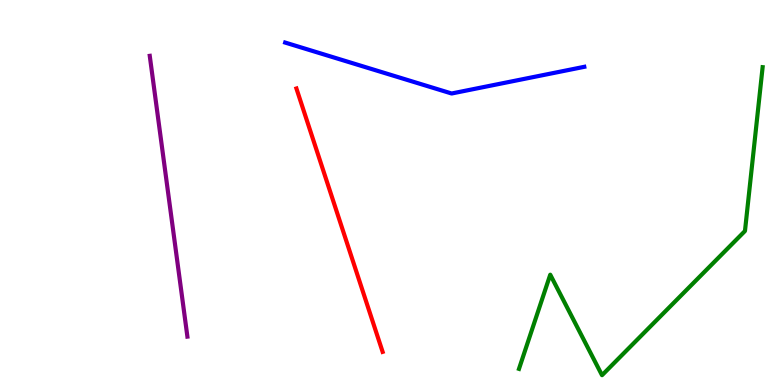[{'lines': ['blue', 'red'], 'intersections': []}, {'lines': ['green', 'red'], 'intersections': []}, {'lines': ['purple', 'red'], 'intersections': []}, {'lines': ['blue', 'green'], 'intersections': []}, {'lines': ['blue', 'purple'], 'intersections': []}, {'lines': ['green', 'purple'], 'intersections': []}]